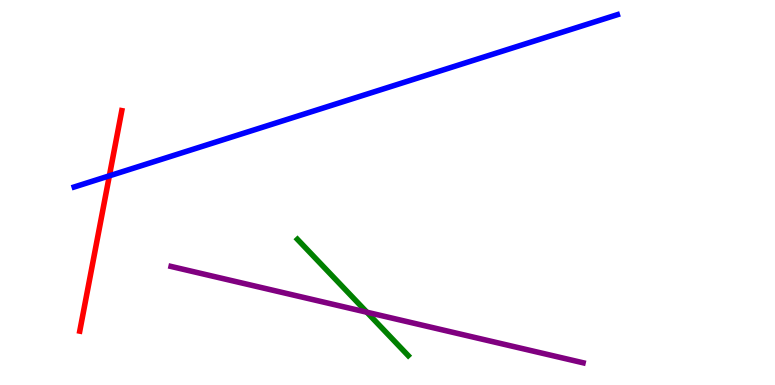[{'lines': ['blue', 'red'], 'intersections': [{'x': 1.41, 'y': 5.43}]}, {'lines': ['green', 'red'], 'intersections': []}, {'lines': ['purple', 'red'], 'intersections': []}, {'lines': ['blue', 'green'], 'intersections': []}, {'lines': ['blue', 'purple'], 'intersections': []}, {'lines': ['green', 'purple'], 'intersections': [{'x': 4.73, 'y': 1.89}]}]